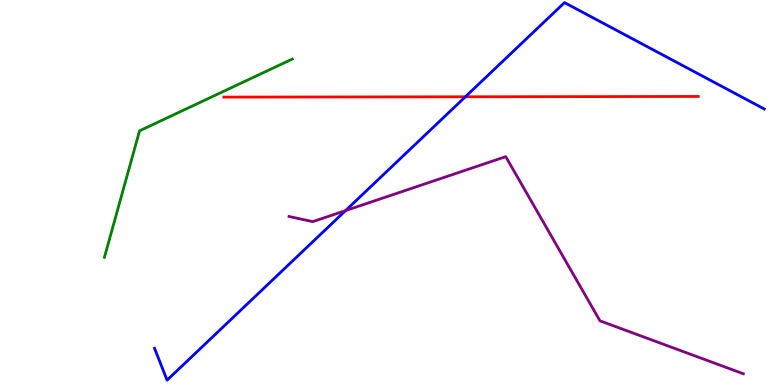[{'lines': ['blue', 'red'], 'intersections': [{'x': 6.0, 'y': 7.49}]}, {'lines': ['green', 'red'], 'intersections': []}, {'lines': ['purple', 'red'], 'intersections': []}, {'lines': ['blue', 'green'], 'intersections': []}, {'lines': ['blue', 'purple'], 'intersections': [{'x': 4.46, 'y': 4.53}]}, {'lines': ['green', 'purple'], 'intersections': []}]